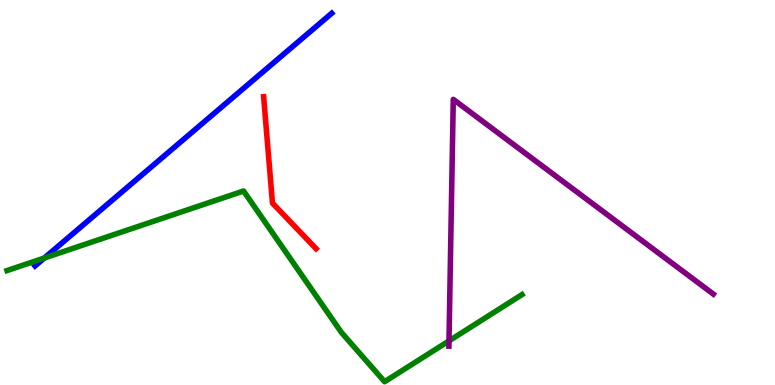[{'lines': ['blue', 'red'], 'intersections': []}, {'lines': ['green', 'red'], 'intersections': []}, {'lines': ['purple', 'red'], 'intersections': []}, {'lines': ['blue', 'green'], 'intersections': [{'x': 0.572, 'y': 3.3}]}, {'lines': ['blue', 'purple'], 'intersections': []}, {'lines': ['green', 'purple'], 'intersections': [{'x': 5.79, 'y': 1.15}]}]